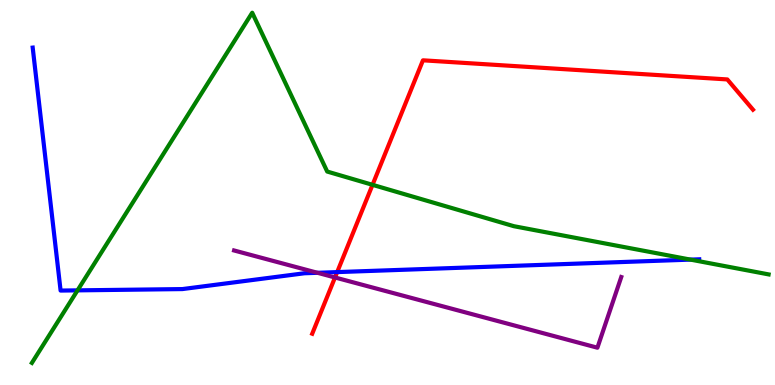[{'lines': ['blue', 'red'], 'intersections': [{'x': 4.35, 'y': 2.93}]}, {'lines': ['green', 'red'], 'intersections': [{'x': 4.81, 'y': 5.2}]}, {'lines': ['purple', 'red'], 'intersections': [{'x': 4.32, 'y': 2.79}]}, {'lines': ['blue', 'green'], 'intersections': [{'x': 1.0, 'y': 2.46}, {'x': 8.91, 'y': 3.26}]}, {'lines': ['blue', 'purple'], 'intersections': [{'x': 4.1, 'y': 2.91}]}, {'lines': ['green', 'purple'], 'intersections': []}]